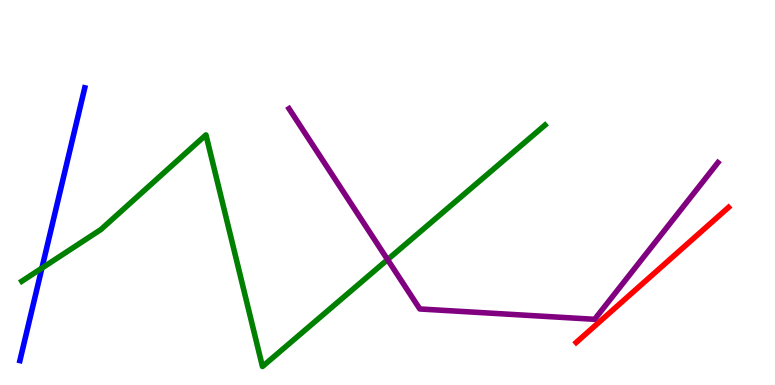[{'lines': ['blue', 'red'], 'intersections': []}, {'lines': ['green', 'red'], 'intersections': []}, {'lines': ['purple', 'red'], 'intersections': []}, {'lines': ['blue', 'green'], 'intersections': [{'x': 0.541, 'y': 3.04}]}, {'lines': ['blue', 'purple'], 'intersections': []}, {'lines': ['green', 'purple'], 'intersections': [{'x': 5.0, 'y': 3.26}]}]